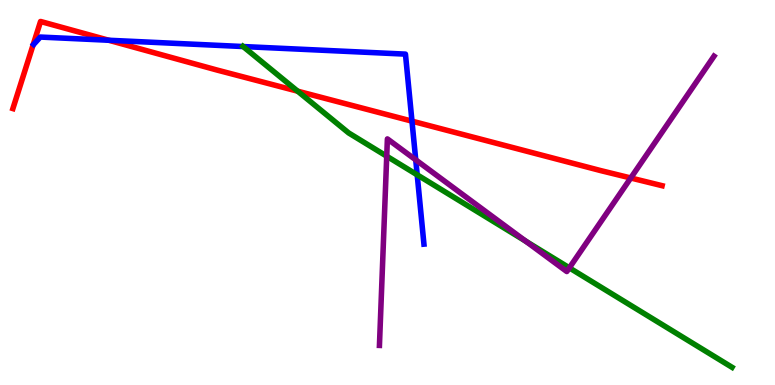[{'lines': ['blue', 'red'], 'intersections': [{'x': 1.4, 'y': 8.95}, {'x': 5.32, 'y': 6.85}]}, {'lines': ['green', 'red'], 'intersections': [{'x': 3.84, 'y': 7.63}]}, {'lines': ['purple', 'red'], 'intersections': [{'x': 8.14, 'y': 5.38}]}, {'lines': ['blue', 'green'], 'intersections': [{'x': 3.14, 'y': 8.79}, {'x': 5.38, 'y': 5.46}]}, {'lines': ['blue', 'purple'], 'intersections': [{'x': 5.36, 'y': 5.85}]}, {'lines': ['green', 'purple'], 'intersections': [{'x': 4.99, 'y': 5.94}, {'x': 6.79, 'y': 3.73}, {'x': 7.35, 'y': 3.04}]}]